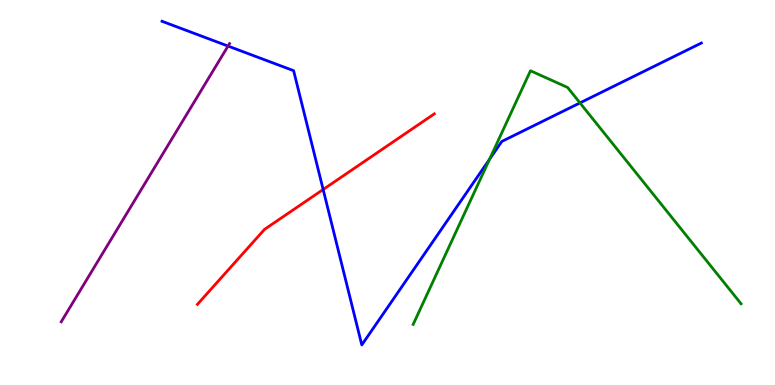[{'lines': ['blue', 'red'], 'intersections': [{'x': 4.17, 'y': 5.08}]}, {'lines': ['green', 'red'], 'intersections': []}, {'lines': ['purple', 'red'], 'intersections': []}, {'lines': ['blue', 'green'], 'intersections': [{'x': 6.32, 'y': 5.86}, {'x': 7.48, 'y': 7.33}]}, {'lines': ['blue', 'purple'], 'intersections': [{'x': 2.94, 'y': 8.8}]}, {'lines': ['green', 'purple'], 'intersections': []}]